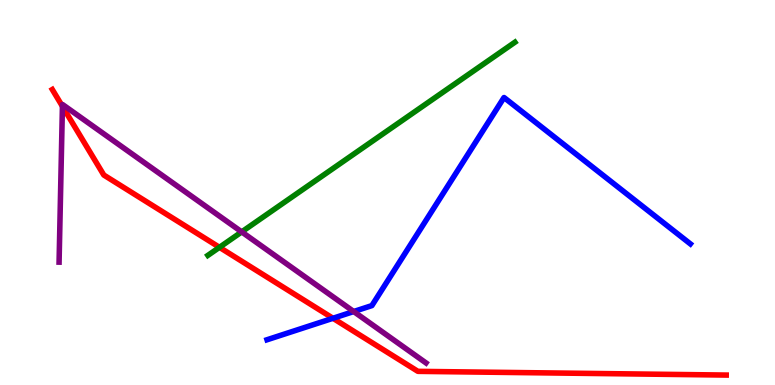[{'lines': ['blue', 'red'], 'intersections': [{'x': 4.3, 'y': 1.73}]}, {'lines': ['green', 'red'], 'intersections': [{'x': 2.83, 'y': 3.58}]}, {'lines': ['purple', 'red'], 'intersections': [{'x': 0.805, 'y': 7.24}]}, {'lines': ['blue', 'green'], 'intersections': []}, {'lines': ['blue', 'purple'], 'intersections': [{'x': 4.56, 'y': 1.91}]}, {'lines': ['green', 'purple'], 'intersections': [{'x': 3.12, 'y': 3.98}]}]